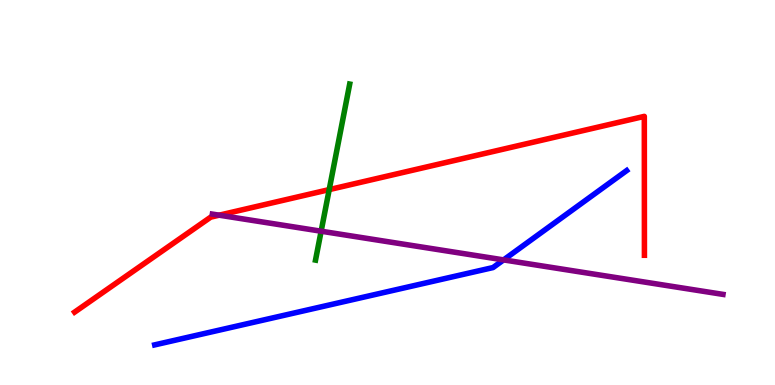[{'lines': ['blue', 'red'], 'intersections': []}, {'lines': ['green', 'red'], 'intersections': [{'x': 4.25, 'y': 5.08}]}, {'lines': ['purple', 'red'], 'intersections': [{'x': 2.83, 'y': 4.41}]}, {'lines': ['blue', 'green'], 'intersections': []}, {'lines': ['blue', 'purple'], 'intersections': [{'x': 6.5, 'y': 3.25}]}, {'lines': ['green', 'purple'], 'intersections': [{'x': 4.14, 'y': 3.99}]}]